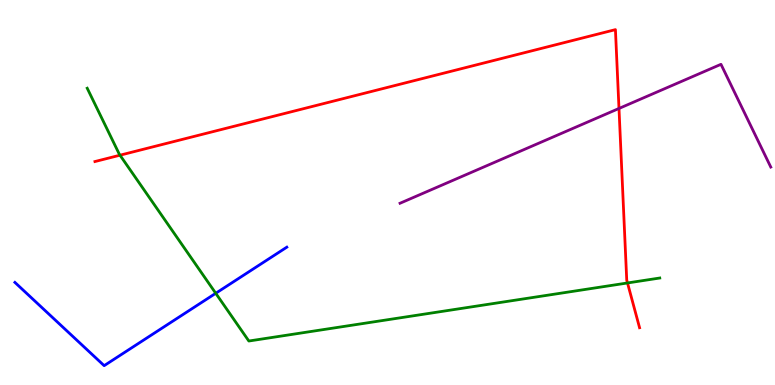[{'lines': ['blue', 'red'], 'intersections': []}, {'lines': ['green', 'red'], 'intersections': [{'x': 1.55, 'y': 5.97}, {'x': 8.1, 'y': 2.65}]}, {'lines': ['purple', 'red'], 'intersections': [{'x': 7.99, 'y': 7.18}]}, {'lines': ['blue', 'green'], 'intersections': [{'x': 2.78, 'y': 2.38}]}, {'lines': ['blue', 'purple'], 'intersections': []}, {'lines': ['green', 'purple'], 'intersections': []}]